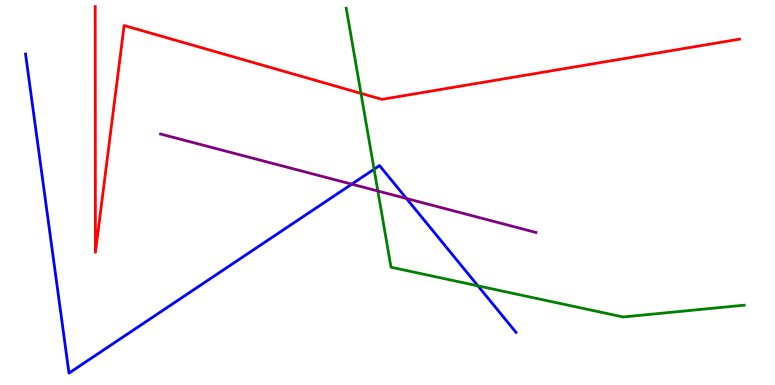[{'lines': ['blue', 'red'], 'intersections': []}, {'lines': ['green', 'red'], 'intersections': [{'x': 4.66, 'y': 7.57}]}, {'lines': ['purple', 'red'], 'intersections': []}, {'lines': ['blue', 'green'], 'intersections': [{'x': 4.83, 'y': 5.6}, {'x': 6.17, 'y': 2.58}]}, {'lines': ['blue', 'purple'], 'intersections': [{'x': 4.54, 'y': 5.22}, {'x': 5.24, 'y': 4.84}]}, {'lines': ['green', 'purple'], 'intersections': [{'x': 4.88, 'y': 5.04}]}]